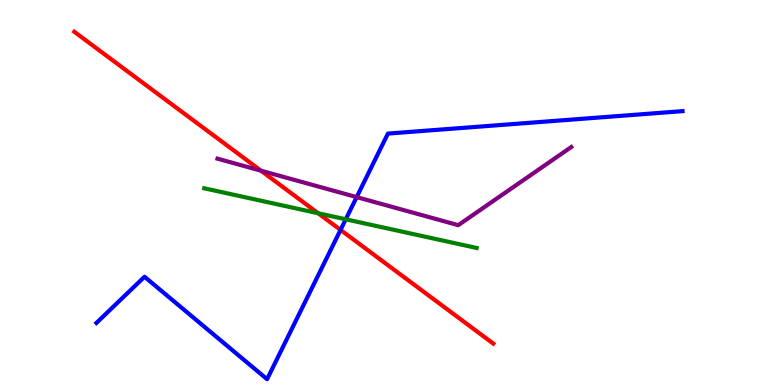[{'lines': ['blue', 'red'], 'intersections': [{'x': 4.39, 'y': 4.03}]}, {'lines': ['green', 'red'], 'intersections': [{'x': 4.11, 'y': 4.46}]}, {'lines': ['purple', 'red'], 'intersections': [{'x': 3.37, 'y': 5.57}]}, {'lines': ['blue', 'green'], 'intersections': [{'x': 4.46, 'y': 4.3}]}, {'lines': ['blue', 'purple'], 'intersections': [{'x': 4.6, 'y': 4.88}]}, {'lines': ['green', 'purple'], 'intersections': []}]